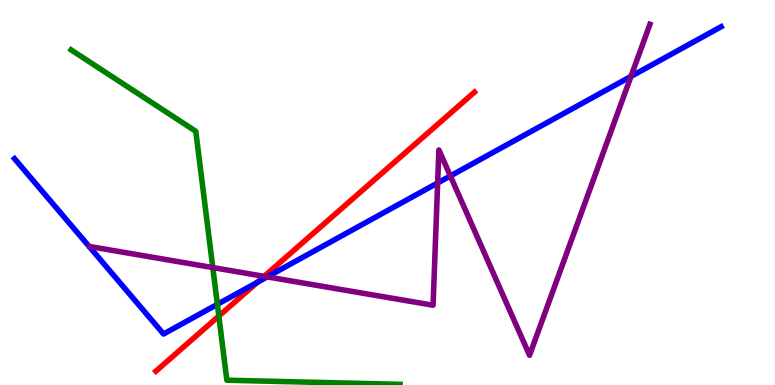[{'lines': ['blue', 'red'], 'intersections': [{'x': 3.32, 'y': 2.67}]}, {'lines': ['green', 'red'], 'intersections': [{'x': 2.82, 'y': 1.79}]}, {'lines': ['purple', 'red'], 'intersections': [{'x': 3.41, 'y': 2.82}]}, {'lines': ['blue', 'green'], 'intersections': [{'x': 2.8, 'y': 2.1}]}, {'lines': ['blue', 'purple'], 'intersections': [{'x': 3.45, 'y': 2.81}, {'x': 5.65, 'y': 5.25}, {'x': 5.81, 'y': 5.43}, {'x': 8.14, 'y': 8.02}]}, {'lines': ['green', 'purple'], 'intersections': [{'x': 2.75, 'y': 3.05}]}]